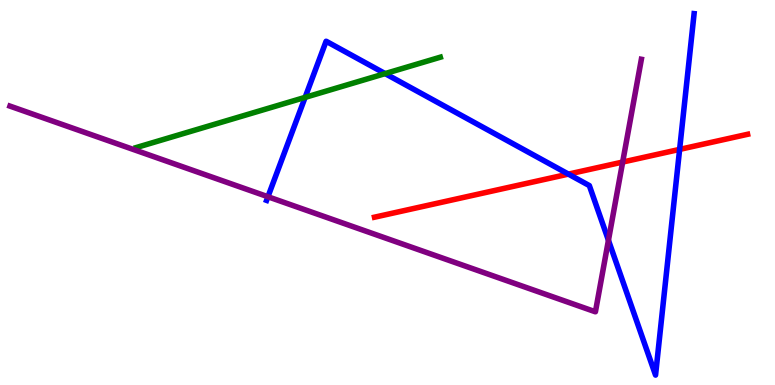[{'lines': ['blue', 'red'], 'intersections': [{'x': 7.33, 'y': 5.48}, {'x': 8.77, 'y': 6.12}]}, {'lines': ['green', 'red'], 'intersections': []}, {'lines': ['purple', 'red'], 'intersections': [{'x': 8.03, 'y': 5.79}]}, {'lines': ['blue', 'green'], 'intersections': [{'x': 3.94, 'y': 7.47}, {'x': 4.97, 'y': 8.09}]}, {'lines': ['blue', 'purple'], 'intersections': [{'x': 3.46, 'y': 4.89}, {'x': 7.85, 'y': 3.76}]}, {'lines': ['green', 'purple'], 'intersections': []}]